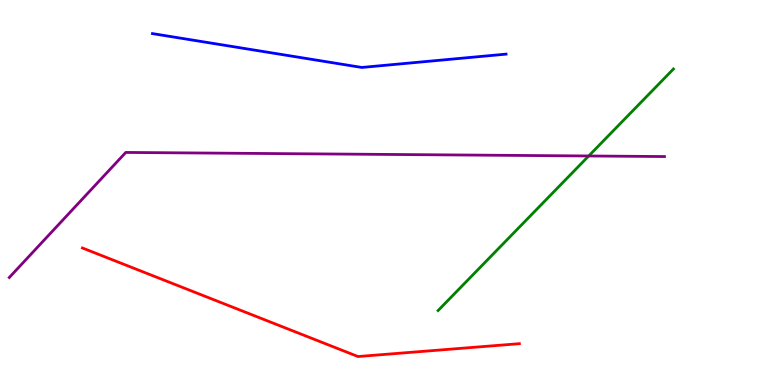[{'lines': ['blue', 'red'], 'intersections': []}, {'lines': ['green', 'red'], 'intersections': []}, {'lines': ['purple', 'red'], 'intersections': []}, {'lines': ['blue', 'green'], 'intersections': []}, {'lines': ['blue', 'purple'], 'intersections': []}, {'lines': ['green', 'purple'], 'intersections': [{'x': 7.6, 'y': 5.95}]}]